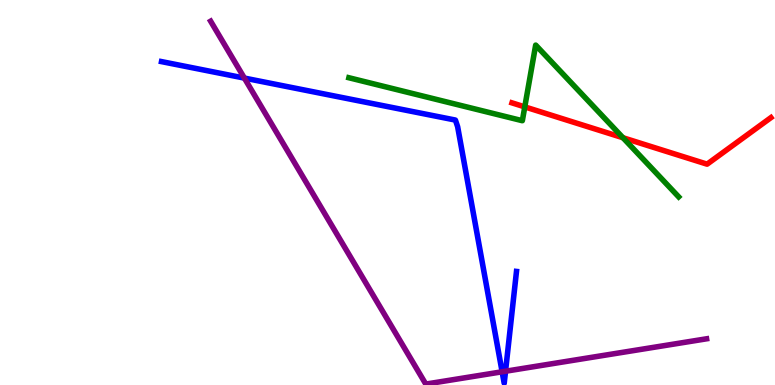[{'lines': ['blue', 'red'], 'intersections': []}, {'lines': ['green', 'red'], 'intersections': [{'x': 6.77, 'y': 7.22}, {'x': 8.04, 'y': 6.42}]}, {'lines': ['purple', 'red'], 'intersections': []}, {'lines': ['blue', 'green'], 'intersections': []}, {'lines': ['blue', 'purple'], 'intersections': [{'x': 3.15, 'y': 7.97}, {'x': 6.48, 'y': 0.343}, {'x': 6.52, 'y': 0.358}]}, {'lines': ['green', 'purple'], 'intersections': []}]